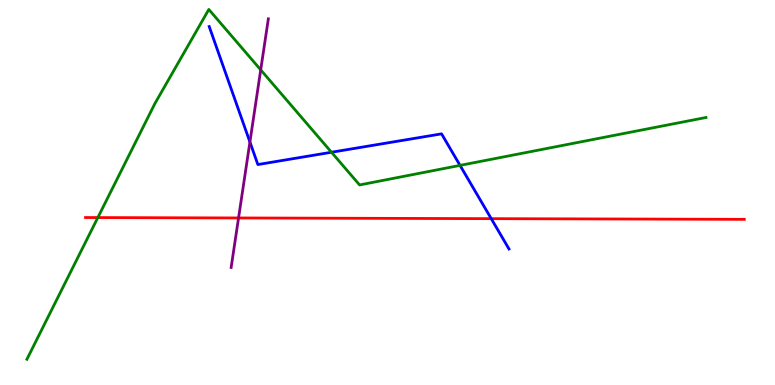[{'lines': ['blue', 'red'], 'intersections': [{'x': 6.34, 'y': 4.32}]}, {'lines': ['green', 'red'], 'intersections': [{'x': 1.26, 'y': 4.35}]}, {'lines': ['purple', 'red'], 'intersections': [{'x': 3.08, 'y': 4.34}]}, {'lines': ['blue', 'green'], 'intersections': [{'x': 4.28, 'y': 6.05}, {'x': 5.94, 'y': 5.7}]}, {'lines': ['blue', 'purple'], 'intersections': [{'x': 3.22, 'y': 6.31}]}, {'lines': ['green', 'purple'], 'intersections': [{'x': 3.36, 'y': 8.19}]}]